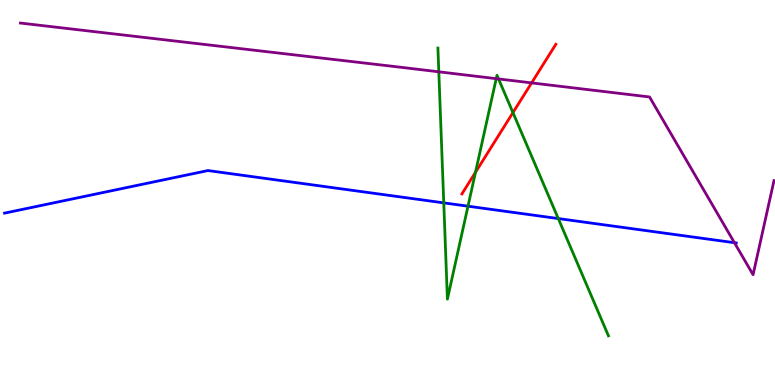[{'lines': ['blue', 'red'], 'intersections': []}, {'lines': ['green', 'red'], 'intersections': [{'x': 6.14, 'y': 5.53}, {'x': 6.62, 'y': 7.08}]}, {'lines': ['purple', 'red'], 'intersections': [{'x': 6.86, 'y': 7.85}]}, {'lines': ['blue', 'green'], 'intersections': [{'x': 5.73, 'y': 4.73}, {'x': 6.04, 'y': 4.64}, {'x': 7.2, 'y': 4.32}]}, {'lines': ['blue', 'purple'], 'intersections': [{'x': 9.48, 'y': 3.7}]}, {'lines': ['green', 'purple'], 'intersections': [{'x': 5.66, 'y': 8.13}, {'x': 6.4, 'y': 7.96}, {'x': 6.43, 'y': 7.95}]}]